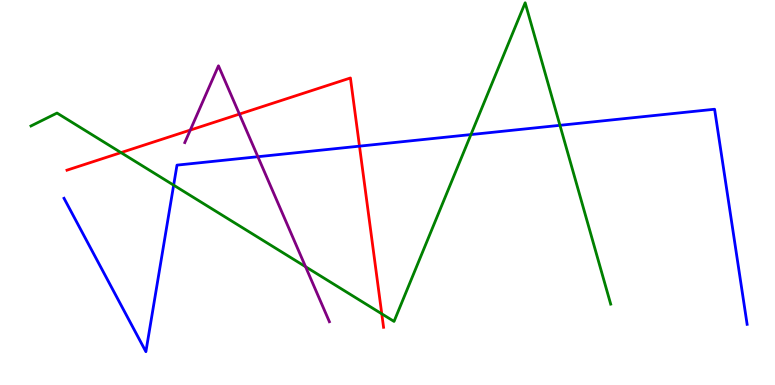[{'lines': ['blue', 'red'], 'intersections': [{'x': 4.64, 'y': 6.2}]}, {'lines': ['green', 'red'], 'intersections': [{'x': 1.56, 'y': 6.04}, {'x': 4.93, 'y': 1.85}]}, {'lines': ['purple', 'red'], 'intersections': [{'x': 2.46, 'y': 6.62}, {'x': 3.09, 'y': 7.04}]}, {'lines': ['blue', 'green'], 'intersections': [{'x': 2.24, 'y': 5.19}, {'x': 6.08, 'y': 6.5}, {'x': 7.23, 'y': 6.75}]}, {'lines': ['blue', 'purple'], 'intersections': [{'x': 3.33, 'y': 5.93}]}, {'lines': ['green', 'purple'], 'intersections': [{'x': 3.94, 'y': 3.07}]}]